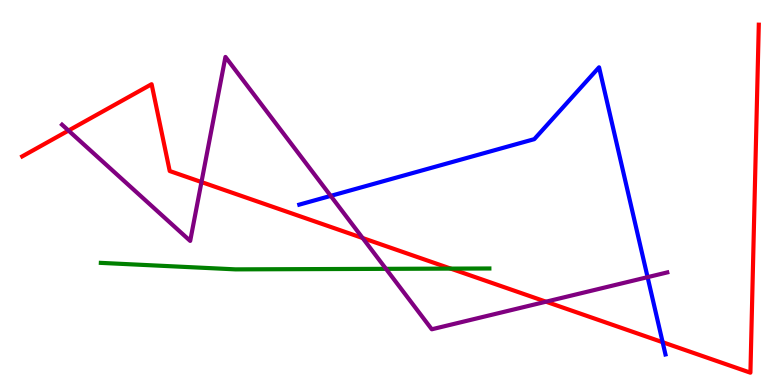[{'lines': ['blue', 'red'], 'intersections': [{'x': 8.55, 'y': 1.11}]}, {'lines': ['green', 'red'], 'intersections': [{'x': 5.82, 'y': 3.02}]}, {'lines': ['purple', 'red'], 'intersections': [{'x': 0.884, 'y': 6.61}, {'x': 2.6, 'y': 5.27}, {'x': 4.68, 'y': 3.82}, {'x': 7.04, 'y': 2.16}]}, {'lines': ['blue', 'green'], 'intersections': []}, {'lines': ['blue', 'purple'], 'intersections': [{'x': 4.27, 'y': 4.91}, {'x': 8.36, 'y': 2.8}]}, {'lines': ['green', 'purple'], 'intersections': [{'x': 4.98, 'y': 3.02}]}]